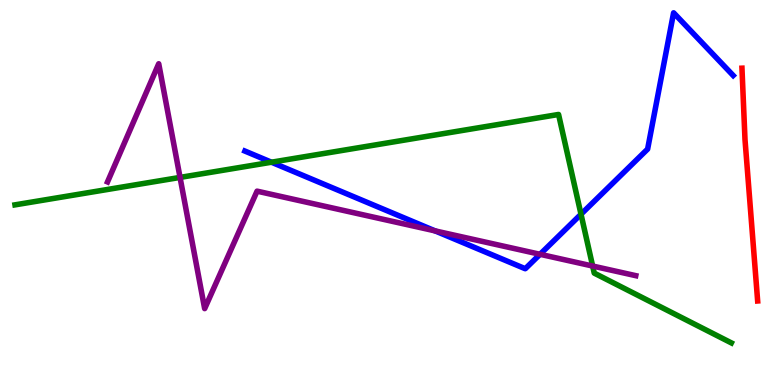[{'lines': ['blue', 'red'], 'intersections': []}, {'lines': ['green', 'red'], 'intersections': []}, {'lines': ['purple', 'red'], 'intersections': []}, {'lines': ['blue', 'green'], 'intersections': [{'x': 3.5, 'y': 5.79}, {'x': 7.5, 'y': 4.44}]}, {'lines': ['blue', 'purple'], 'intersections': [{'x': 5.61, 'y': 4.0}, {'x': 6.97, 'y': 3.39}]}, {'lines': ['green', 'purple'], 'intersections': [{'x': 2.32, 'y': 5.39}, {'x': 7.65, 'y': 3.09}]}]